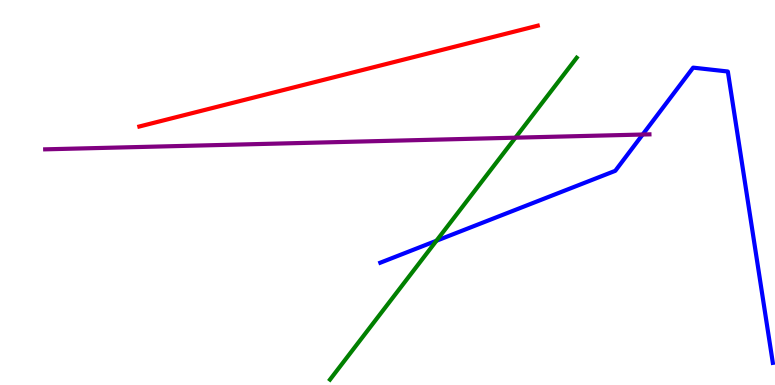[{'lines': ['blue', 'red'], 'intersections': []}, {'lines': ['green', 'red'], 'intersections': []}, {'lines': ['purple', 'red'], 'intersections': []}, {'lines': ['blue', 'green'], 'intersections': [{'x': 5.63, 'y': 3.75}]}, {'lines': ['blue', 'purple'], 'intersections': [{'x': 8.29, 'y': 6.51}]}, {'lines': ['green', 'purple'], 'intersections': [{'x': 6.65, 'y': 6.42}]}]